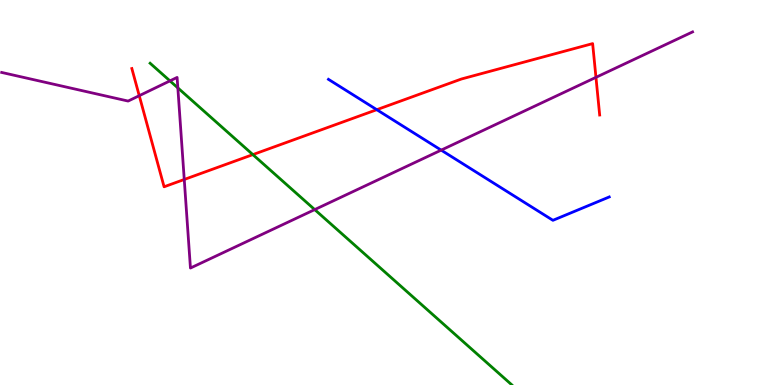[{'lines': ['blue', 'red'], 'intersections': [{'x': 4.86, 'y': 7.15}]}, {'lines': ['green', 'red'], 'intersections': [{'x': 3.26, 'y': 5.98}]}, {'lines': ['purple', 'red'], 'intersections': [{'x': 1.8, 'y': 7.51}, {'x': 2.38, 'y': 5.34}, {'x': 7.69, 'y': 7.99}]}, {'lines': ['blue', 'green'], 'intersections': []}, {'lines': ['blue', 'purple'], 'intersections': [{'x': 5.69, 'y': 6.1}]}, {'lines': ['green', 'purple'], 'intersections': [{'x': 2.19, 'y': 7.9}, {'x': 2.29, 'y': 7.72}, {'x': 4.06, 'y': 4.56}]}]